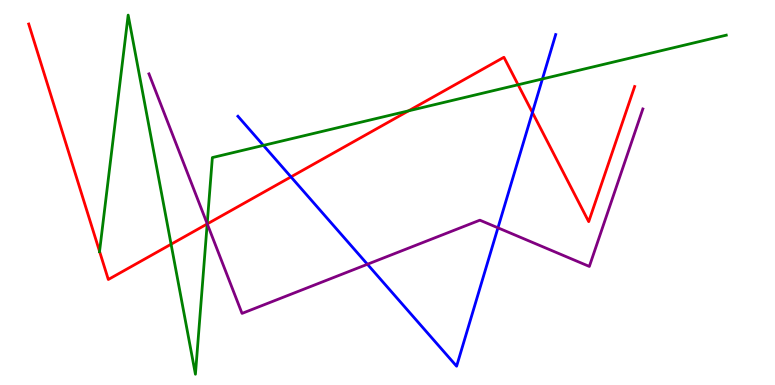[{'lines': ['blue', 'red'], 'intersections': [{'x': 3.75, 'y': 5.41}, {'x': 6.87, 'y': 7.08}]}, {'lines': ['green', 'red'], 'intersections': [{'x': 1.28, 'y': 3.47}, {'x': 2.21, 'y': 3.66}, {'x': 2.67, 'y': 4.18}, {'x': 5.27, 'y': 7.12}, {'x': 6.69, 'y': 7.8}]}, {'lines': ['purple', 'red'], 'intersections': [{'x': 2.67, 'y': 4.18}]}, {'lines': ['blue', 'green'], 'intersections': [{'x': 3.4, 'y': 6.22}, {'x': 7.0, 'y': 7.95}]}, {'lines': ['blue', 'purple'], 'intersections': [{'x': 4.74, 'y': 3.14}, {'x': 6.43, 'y': 4.08}]}, {'lines': ['green', 'purple'], 'intersections': [{'x': 2.67, 'y': 4.19}]}]